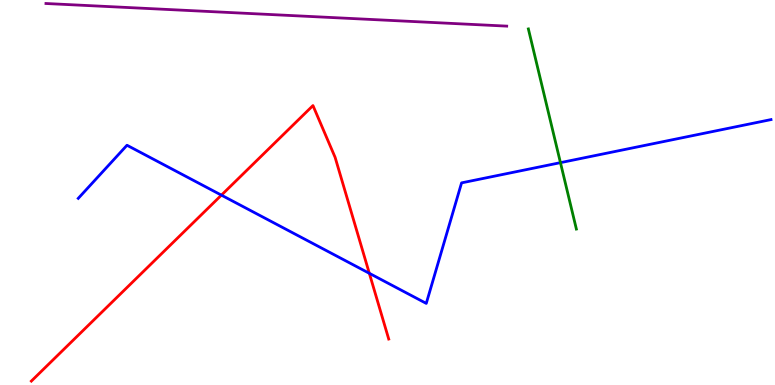[{'lines': ['blue', 'red'], 'intersections': [{'x': 2.86, 'y': 4.93}, {'x': 4.77, 'y': 2.9}]}, {'lines': ['green', 'red'], 'intersections': []}, {'lines': ['purple', 'red'], 'intersections': []}, {'lines': ['blue', 'green'], 'intersections': [{'x': 7.23, 'y': 5.78}]}, {'lines': ['blue', 'purple'], 'intersections': []}, {'lines': ['green', 'purple'], 'intersections': []}]